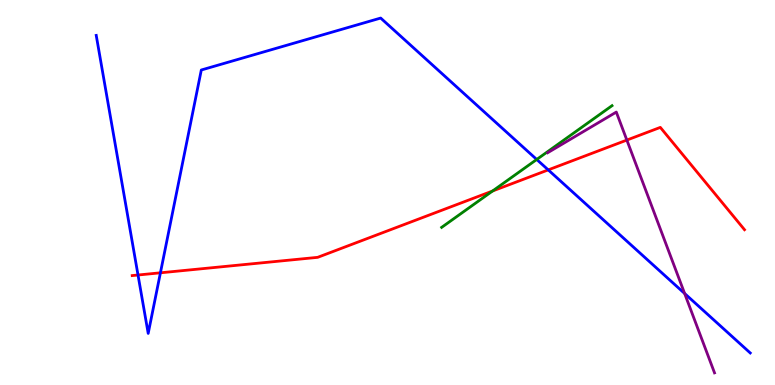[{'lines': ['blue', 'red'], 'intersections': [{'x': 1.78, 'y': 2.86}, {'x': 2.07, 'y': 2.91}, {'x': 7.07, 'y': 5.59}]}, {'lines': ['green', 'red'], 'intersections': [{'x': 6.36, 'y': 5.04}]}, {'lines': ['purple', 'red'], 'intersections': [{'x': 8.09, 'y': 6.36}]}, {'lines': ['blue', 'green'], 'intersections': [{'x': 6.93, 'y': 5.86}]}, {'lines': ['blue', 'purple'], 'intersections': [{'x': 8.83, 'y': 2.38}]}, {'lines': ['green', 'purple'], 'intersections': []}]